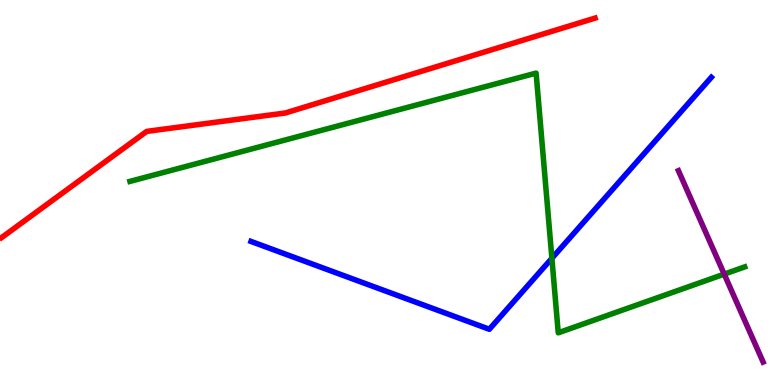[{'lines': ['blue', 'red'], 'intersections': []}, {'lines': ['green', 'red'], 'intersections': []}, {'lines': ['purple', 'red'], 'intersections': []}, {'lines': ['blue', 'green'], 'intersections': [{'x': 7.12, 'y': 3.29}]}, {'lines': ['blue', 'purple'], 'intersections': []}, {'lines': ['green', 'purple'], 'intersections': [{'x': 9.34, 'y': 2.88}]}]